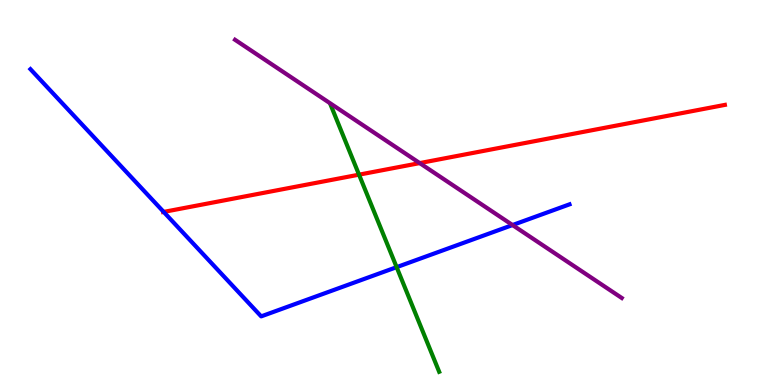[{'lines': ['blue', 'red'], 'intersections': [{'x': 2.11, 'y': 4.5}]}, {'lines': ['green', 'red'], 'intersections': [{'x': 4.63, 'y': 5.46}]}, {'lines': ['purple', 'red'], 'intersections': [{'x': 5.42, 'y': 5.76}]}, {'lines': ['blue', 'green'], 'intersections': [{'x': 5.12, 'y': 3.06}]}, {'lines': ['blue', 'purple'], 'intersections': [{'x': 6.61, 'y': 4.15}]}, {'lines': ['green', 'purple'], 'intersections': []}]